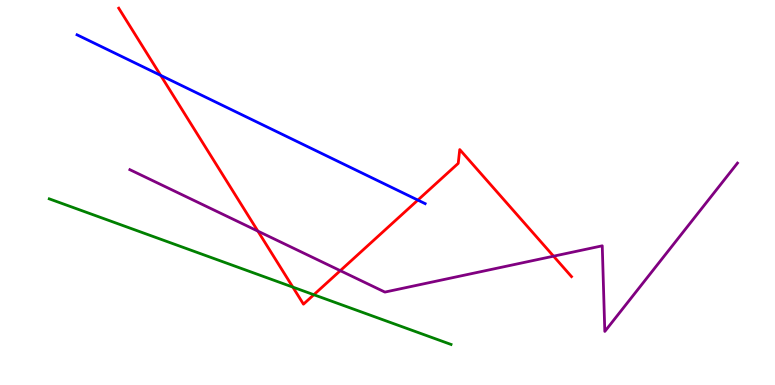[{'lines': ['blue', 'red'], 'intersections': [{'x': 2.07, 'y': 8.04}, {'x': 5.39, 'y': 4.8}]}, {'lines': ['green', 'red'], 'intersections': [{'x': 3.78, 'y': 2.54}, {'x': 4.05, 'y': 2.34}]}, {'lines': ['purple', 'red'], 'intersections': [{'x': 3.33, 'y': 4.0}, {'x': 4.39, 'y': 2.97}, {'x': 7.14, 'y': 3.35}]}, {'lines': ['blue', 'green'], 'intersections': []}, {'lines': ['blue', 'purple'], 'intersections': []}, {'lines': ['green', 'purple'], 'intersections': []}]